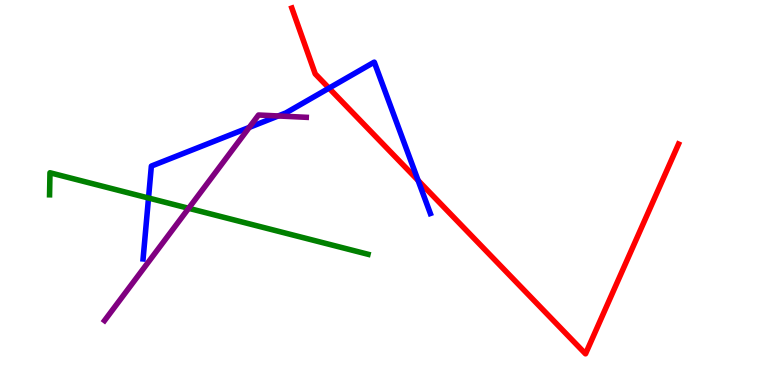[{'lines': ['blue', 'red'], 'intersections': [{'x': 4.25, 'y': 7.71}, {'x': 5.39, 'y': 5.31}]}, {'lines': ['green', 'red'], 'intersections': []}, {'lines': ['purple', 'red'], 'intersections': []}, {'lines': ['blue', 'green'], 'intersections': [{'x': 1.92, 'y': 4.86}]}, {'lines': ['blue', 'purple'], 'intersections': [{'x': 3.22, 'y': 6.69}, {'x': 3.59, 'y': 6.99}]}, {'lines': ['green', 'purple'], 'intersections': [{'x': 2.43, 'y': 4.59}]}]